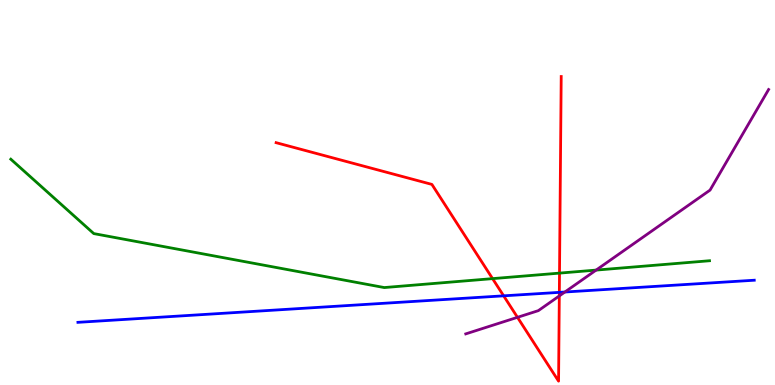[{'lines': ['blue', 'red'], 'intersections': [{'x': 6.5, 'y': 2.32}, {'x': 7.22, 'y': 2.41}]}, {'lines': ['green', 'red'], 'intersections': [{'x': 6.36, 'y': 2.76}, {'x': 7.22, 'y': 2.91}]}, {'lines': ['purple', 'red'], 'intersections': [{'x': 6.68, 'y': 1.76}, {'x': 7.22, 'y': 2.31}]}, {'lines': ['blue', 'green'], 'intersections': []}, {'lines': ['blue', 'purple'], 'intersections': [{'x': 7.29, 'y': 2.42}]}, {'lines': ['green', 'purple'], 'intersections': [{'x': 7.69, 'y': 2.98}]}]